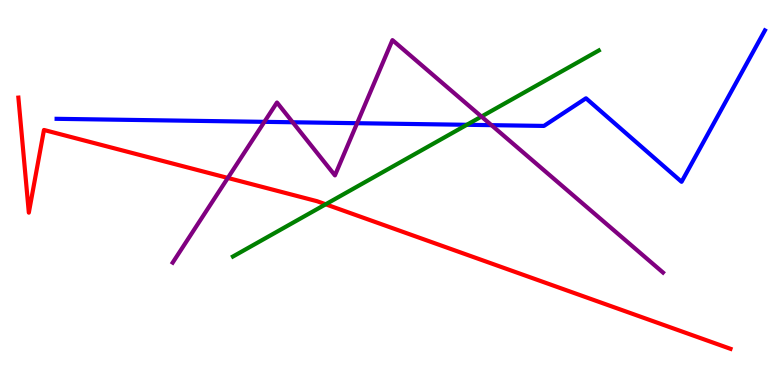[{'lines': ['blue', 'red'], 'intersections': []}, {'lines': ['green', 'red'], 'intersections': [{'x': 4.2, 'y': 4.69}]}, {'lines': ['purple', 'red'], 'intersections': [{'x': 2.94, 'y': 5.38}]}, {'lines': ['blue', 'green'], 'intersections': [{'x': 6.02, 'y': 6.76}]}, {'lines': ['blue', 'purple'], 'intersections': [{'x': 3.41, 'y': 6.84}, {'x': 3.78, 'y': 6.82}, {'x': 4.61, 'y': 6.8}, {'x': 6.34, 'y': 6.75}]}, {'lines': ['green', 'purple'], 'intersections': [{'x': 6.21, 'y': 6.97}]}]